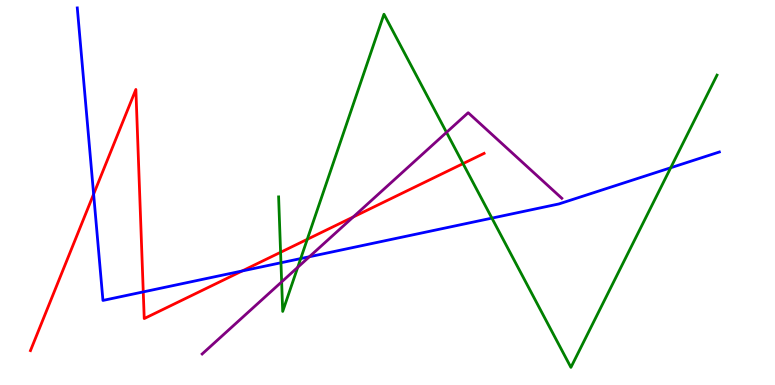[{'lines': ['blue', 'red'], 'intersections': [{'x': 1.21, 'y': 4.96}, {'x': 1.85, 'y': 2.42}, {'x': 3.12, 'y': 2.96}]}, {'lines': ['green', 'red'], 'intersections': [{'x': 3.62, 'y': 3.45}, {'x': 3.96, 'y': 3.78}, {'x': 5.97, 'y': 5.75}]}, {'lines': ['purple', 'red'], 'intersections': [{'x': 4.56, 'y': 4.36}]}, {'lines': ['blue', 'green'], 'intersections': [{'x': 3.63, 'y': 3.18}, {'x': 3.88, 'y': 3.28}, {'x': 6.35, 'y': 4.33}, {'x': 8.65, 'y': 5.64}]}, {'lines': ['blue', 'purple'], 'intersections': [{'x': 3.99, 'y': 3.33}]}, {'lines': ['green', 'purple'], 'intersections': [{'x': 3.63, 'y': 2.68}, {'x': 3.84, 'y': 3.06}, {'x': 5.76, 'y': 6.56}]}]